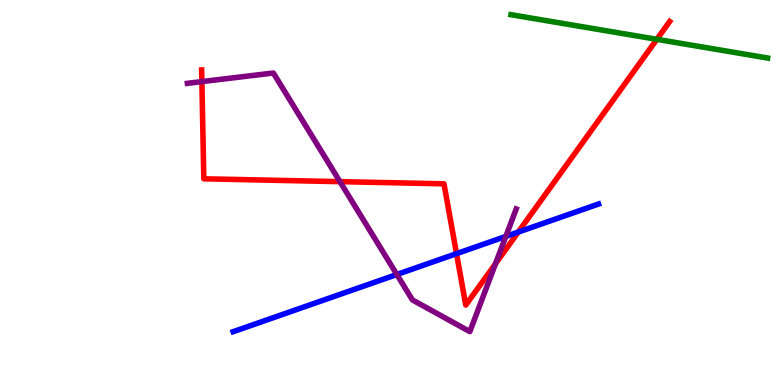[{'lines': ['blue', 'red'], 'intersections': [{'x': 5.89, 'y': 3.41}, {'x': 6.69, 'y': 3.97}]}, {'lines': ['green', 'red'], 'intersections': [{'x': 8.48, 'y': 8.98}]}, {'lines': ['purple', 'red'], 'intersections': [{'x': 2.6, 'y': 7.88}, {'x': 4.39, 'y': 5.28}, {'x': 6.39, 'y': 3.15}]}, {'lines': ['blue', 'green'], 'intersections': []}, {'lines': ['blue', 'purple'], 'intersections': [{'x': 5.12, 'y': 2.87}, {'x': 6.53, 'y': 3.86}]}, {'lines': ['green', 'purple'], 'intersections': []}]